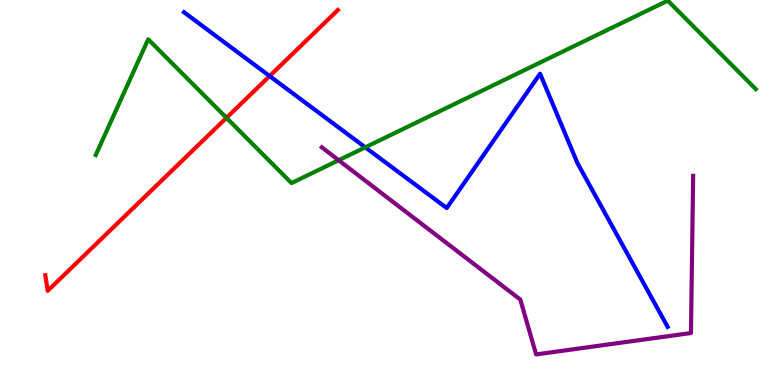[{'lines': ['blue', 'red'], 'intersections': [{'x': 3.48, 'y': 8.02}]}, {'lines': ['green', 'red'], 'intersections': [{'x': 2.92, 'y': 6.94}]}, {'lines': ['purple', 'red'], 'intersections': []}, {'lines': ['blue', 'green'], 'intersections': [{'x': 4.71, 'y': 6.17}]}, {'lines': ['blue', 'purple'], 'intersections': []}, {'lines': ['green', 'purple'], 'intersections': [{'x': 4.37, 'y': 5.84}]}]